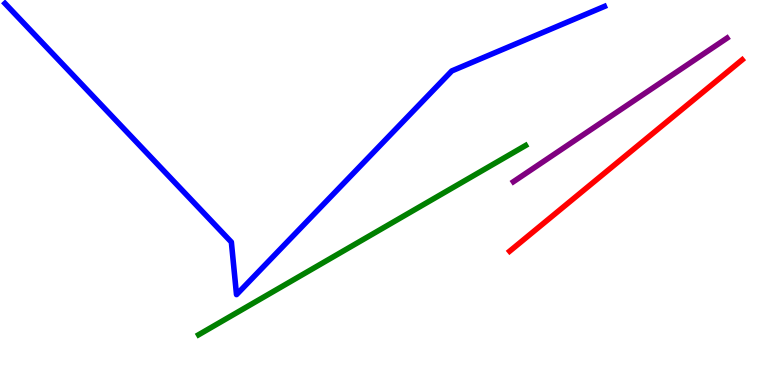[{'lines': ['blue', 'red'], 'intersections': []}, {'lines': ['green', 'red'], 'intersections': []}, {'lines': ['purple', 'red'], 'intersections': []}, {'lines': ['blue', 'green'], 'intersections': []}, {'lines': ['blue', 'purple'], 'intersections': []}, {'lines': ['green', 'purple'], 'intersections': []}]